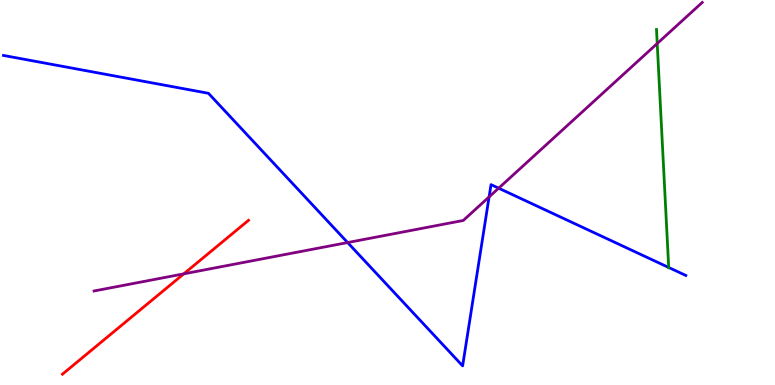[{'lines': ['blue', 'red'], 'intersections': []}, {'lines': ['green', 'red'], 'intersections': []}, {'lines': ['purple', 'red'], 'intersections': [{'x': 2.37, 'y': 2.89}]}, {'lines': ['blue', 'green'], 'intersections': [{'x': 8.63, 'y': 3.05}]}, {'lines': ['blue', 'purple'], 'intersections': [{'x': 4.49, 'y': 3.7}, {'x': 6.31, 'y': 4.89}, {'x': 6.43, 'y': 5.11}]}, {'lines': ['green', 'purple'], 'intersections': [{'x': 8.48, 'y': 8.87}]}]